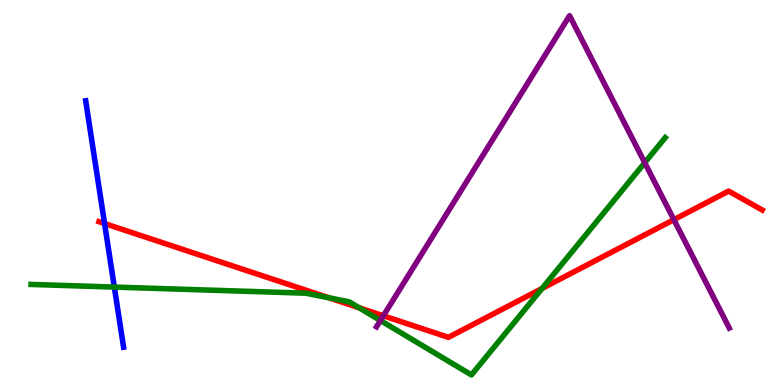[{'lines': ['blue', 'red'], 'intersections': [{'x': 1.35, 'y': 4.19}]}, {'lines': ['green', 'red'], 'intersections': [{'x': 4.25, 'y': 2.26}, {'x': 4.63, 'y': 2.01}, {'x': 6.99, 'y': 2.51}]}, {'lines': ['purple', 'red'], 'intersections': [{'x': 4.95, 'y': 1.8}, {'x': 8.7, 'y': 4.29}]}, {'lines': ['blue', 'green'], 'intersections': [{'x': 1.48, 'y': 2.54}]}, {'lines': ['blue', 'purple'], 'intersections': []}, {'lines': ['green', 'purple'], 'intersections': [{'x': 4.91, 'y': 1.68}, {'x': 8.32, 'y': 5.77}]}]